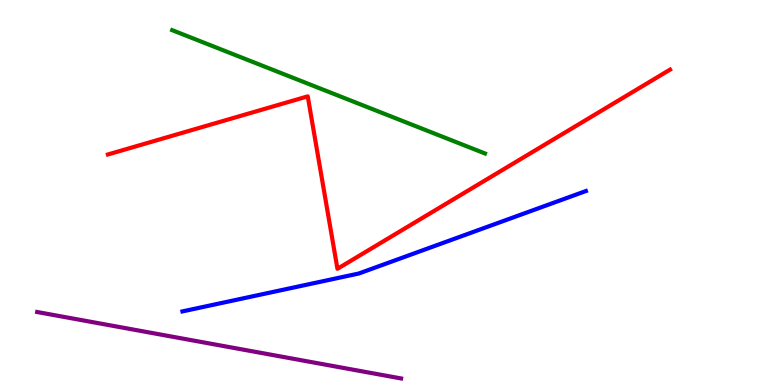[{'lines': ['blue', 'red'], 'intersections': []}, {'lines': ['green', 'red'], 'intersections': []}, {'lines': ['purple', 'red'], 'intersections': []}, {'lines': ['blue', 'green'], 'intersections': []}, {'lines': ['blue', 'purple'], 'intersections': []}, {'lines': ['green', 'purple'], 'intersections': []}]